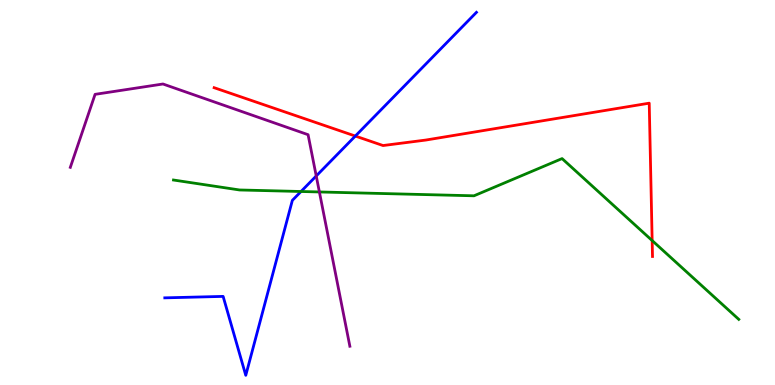[{'lines': ['blue', 'red'], 'intersections': [{'x': 4.58, 'y': 6.47}]}, {'lines': ['green', 'red'], 'intersections': [{'x': 8.41, 'y': 3.75}]}, {'lines': ['purple', 'red'], 'intersections': []}, {'lines': ['blue', 'green'], 'intersections': [{'x': 3.88, 'y': 5.03}]}, {'lines': ['blue', 'purple'], 'intersections': [{'x': 4.08, 'y': 5.43}]}, {'lines': ['green', 'purple'], 'intersections': [{'x': 4.12, 'y': 5.01}]}]